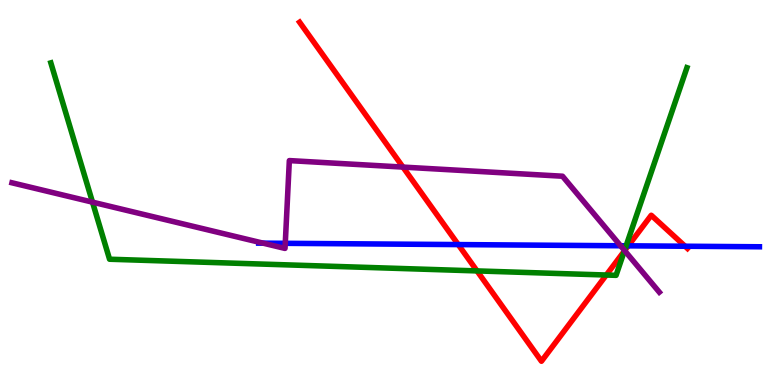[{'lines': ['blue', 'red'], 'intersections': [{'x': 5.91, 'y': 3.65}, {'x': 8.11, 'y': 3.62}, {'x': 8.84, 'y': 3.6}]}, {'lines': ['green', 'red'], 'intersections': [{'x': 6.16, 'y': 2.96}, {'x': 7.82, 'y': 2.86}, {'x': 8.06, 'y': 3.48}]}, {'lines': ['purple', 'red'], 'intersections': [{'x': 5.2, 'y': 5.66}, {'x': 8.06, 'y': 3.49}]}, {'lines': ['blue', 'green'], 'intersections': [{'x': 8.08, 'y': 3.62}]}, {'lines': ['blue', 'purple'], 'intersections': [{'x': 3.39, 'y': 3.68}, {'x': 3.68, 'y': 3.68}, {'x': 8.01, 'y': 3.62}]}, {'lines': ['green', 'purple'], 'intersections': [{'x': 1.19, 'y': 4.75}, {'x': 8.06, 'y': 3.49}]}]